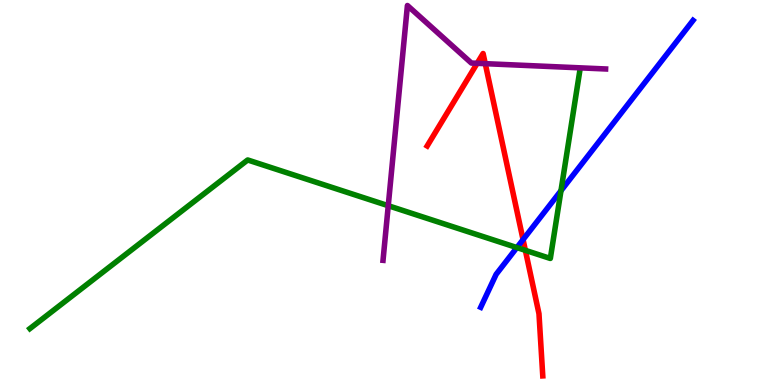[{'lines': ['blue', 'red'], 'intersections': [{'x': 6.75, 'y': 3.78}]}, {'lines': ['green', 'red'], 'intersections': [{'x': 6.78, 'y': 3.5}]}, {'lines': ['purple', 'red'], 'intersections': [{'x': 6.16, 'y': 8.36}, {'x': 6.26, 'y': 8.35}]}, {'lines': ['blue', 'green'], 'intersections': [{'x': 6.67, 'y': 3.57}, {'x': 7.24, 'y': 5.05}]}, {'lines': ['blue', 'purple'], 'intersections': []}, {'lines': ['green', 'purple'], 'intersections': [{'x': 5.01, 'y': 4.66}]}]